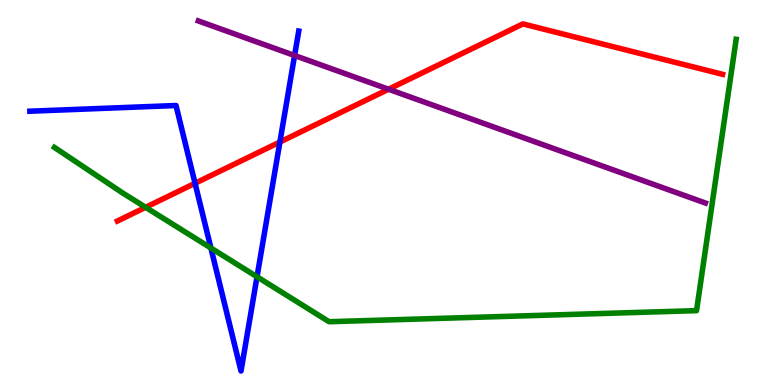[{'lines': ['blue', 'red'], 'intersections': [{'x': 2.52, 'y': 5.24}, {'x': 3.61, 'y': 6.31}]}, {'lines': ['green', 'red'], 'intersections': [{'x': 1.88, 'y': 4.62}]}, {'lines': ['purple', 'red'], 'intersections': [{'x': 5.01, 'y': 7.68}]}, {'lines': ['blue', 'green'], 'intersections': [{'x': 2.72, 'y': 3.56}, {'x': 3.32, 'y': 2.81}]}, {'lines': ['blue', 'purple'], 'intersections': [{'x': 3.8, 'y': 8.56}]}, {'lines': ['green', 'purple'], 'intersections': []}]